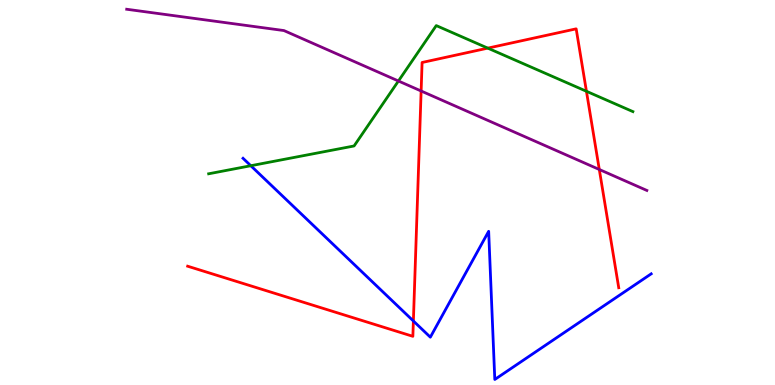[{'lines': ['blue', 'red'], 'intersections': [{'x': 5.33, 'y': 1.66}]}, {'lines': ['green', 'red'], 'intersections': [{'x': 6.29, 'y': 8.75}, {'x': 7.57, 'y': 7.63}]}, {'lines': ['purple', 'red'], 'intersections': [{'x': 5.43, 'y': 7.64}, {'x': 7.73, 'y': 5.6}]}, {'lines': ['blue', 'green'], 'intersections': [{'x': 3.24, 'y': 5.7}]}, {'lines': ['blue', 'purple'], 'intersections': []}, {'lines': ['green', 'purple'], 'intersections': [{'x': 5.14, 'y': 7.9}]}]